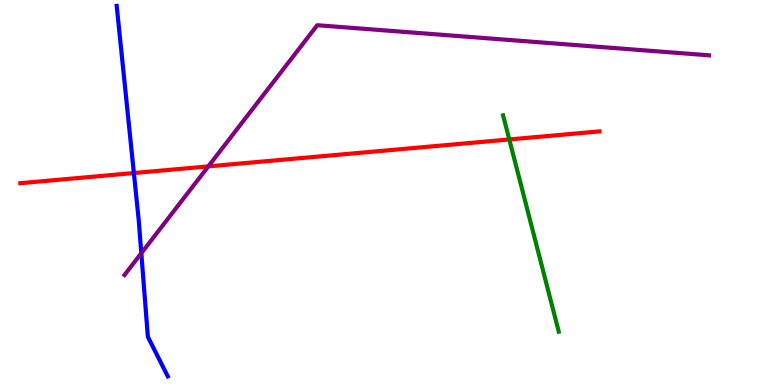[{'lines': ['blue', 'red'], 'intersections': [{'x': 1.73, 'y': 5.51}]}, {'lines': ['green', 'red'], 'intersections': [{'x': 6.57, 'y': 6.38}]}, {'lines': ['purple', 'red'], 'intersections': [{'x': 2.69, 'y': 5.68}]}, {'lines': ['blue', 'green'], 'intersections': []}, {'lines': ['blue', 'purple'], 'intersections': [{'x': 1.82, 'y': 3.42}]}, {'lines': ['green', 'purple'], 'intersections': []}]